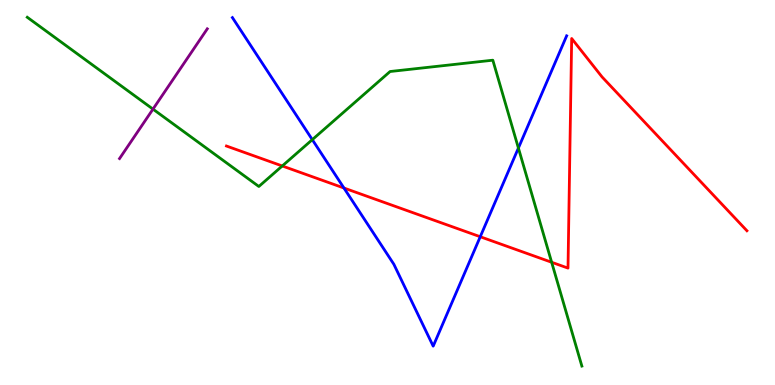[{'lines': ['blue', 'red'], 'intersections': [{'x': 4.44, 'y': 5.12}, {'x': 6.2, 'y': 3.85}]}, {'lines': ['green', 'red'], 'intersections': [{'x': 3.64, 'y': 5.69}, {'x': 7.12, 'y': 3.19}]}, {'lines': ['purple', 'red'], 'intersections': []}, {'lines': ['blue', 'green'], 'intersections': [{'x': 4.03, 'y': 6.37}, {'x': 6.69, 'y': 6.15}]}, {'lines': ['blue', 'purple'], 'intersections': []}, {'lines': ['green', 'purple'], 'intersections': [{'x': 1.97, 'y': 7.17}]}]